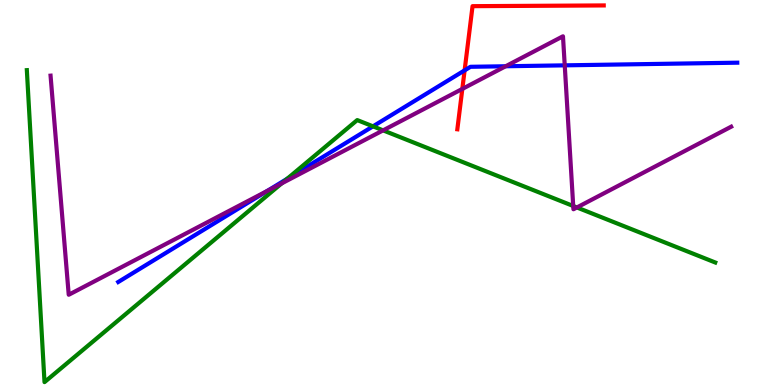[{'lines': ['blue', 'red'], 'intersections': [{'x': 6.0, 'y': 8.17}]}, {'lines': ['green', 'red'], 'intersections': []}, {'lines': ['purple', 'red'], 'intersections': [{'x': 5.97, 'y': 7.69}]}, {'lines': ['blue', 'green'], 'intersections': [{'x': 3.71, 'y': 5.36}, {'x': 4.81, 'y': 6.72}]}, {'lines': ['blue', 'purple'], 'intersections': [{'x': 3.45, 'y': 5.04}, {'x': 6.52, 'y': 8.28}, {'x': 7.29, 'y': 8.3}]}, {'lines': ['green', 'purple'], 'intersections': [{'x': 3.63, 'y': 5.24}, {'x': 4.94, 'y': 6.61}, {'x': 7.4, 'y': 4.65}, {'x': 7.44, 'y': 4.61}]}]